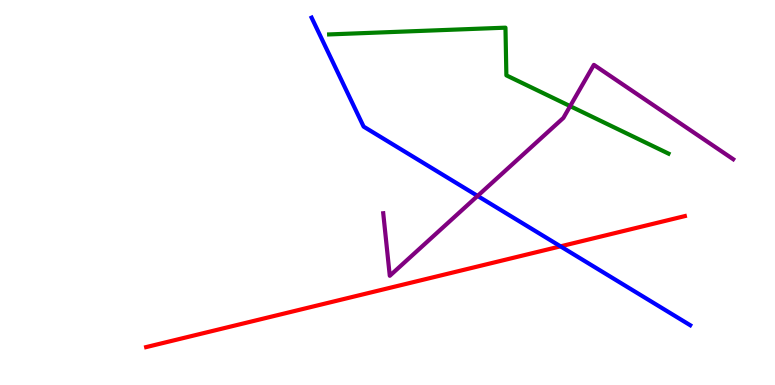[{'lines': ['blue', 'red'], 'intersections': [{'x': 7.23, 'y': 3.6}]}, {'lines': ['green', 'red'], 'intersections': []}, {'lines': ['purple', 'red'], 'intersections': []}, {'lines': ['blue', 'green'], 'intersections': []}, {'lines': ['blue', 'purple'], 'intersections': [{'x': 6.16, 'y': 4.91}]}, {'lines': ['green', 'purple'], 'intersections': [{'x': 7.36, 'y': 7.24}]}]